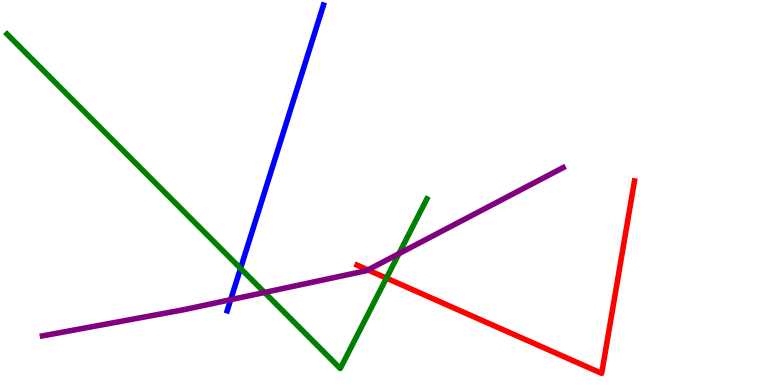[{'lines': ['blue', 'red'], 'intersections': []}, {'lines': ['green', 'red'], 'intersections': [{'x': 4.99, 'y': 2.78}]}, {'lines': ['purple', 'red'], 'intersections': [{'x': 4.75, 'y': 2.99}]}, {'lines': ['blue', 'green'], 'intersections': [{'x': 3.1, 'y': 3.03}]}, {'lines': ['blue', 'purple'], 'intersections': [{'x': 2.98, 'y': 2.22}]}, {'lines': ['green', 'purple'], 'intersections': [{'x': 3.41, 'y': 2.4}, {'x': 5.15, 'y': 3.41}]}]